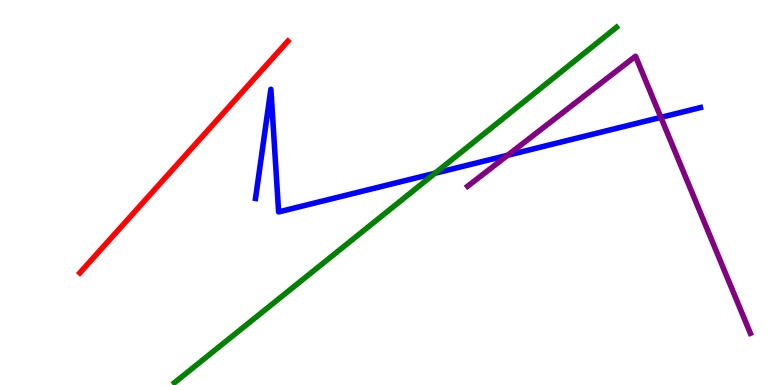[{'lines': ['blue', 'red'], 'intersections': []}, {'lines': ['green', 'red'], 'intersections': []}, {'lines': ['purple', 'red'], 'intersections': []}, {'lines': ['blue', 'green'], 'intersections': [{'x': 5.61, 'y': 5.5}]}, {'lines': ['blue', 'purple'], 'intersections': [{'x': 6.55, 'y': 5.97}, {'x': 8.53, 'y': 6.95}]}, {'lines': ['green', 'purple'], 'intersections': []}]